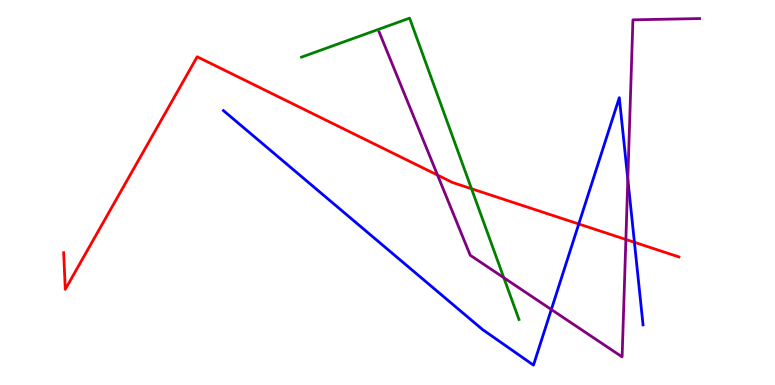[{'lines': ['blue', 'red'], 'intersections': [{'x': 7.47, 'y': 4.18}, {'x': 8.19, 'y': 3.71}]}, {'lines': ['green', 'red'], 'intersections': [{'x': 6.08, 'y': 5.1}]}, {'lines': ['purple', 'red'], 'intersections': [{'x': 5.65, 'y': 5.45}, {'x': 8.08, 'y': 3.78}]}, {'lines': ['blue', 'green'], 'intersections': []}, {'lines': ['blue', 'purple'], 'intersections': [{'x': 7.11, 'y': 1.96}, {'x': 8.1, 'y': 5.35}]}, {'lines': ['green', 'purple'], 'intersections': [{'x': 6.5, 'y': 2.79}]}]